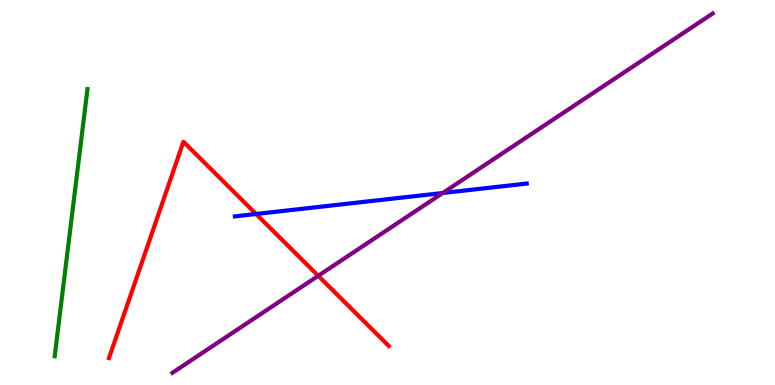[{'lines': ['blue', 'red'], 'intersections': [{'x': 3.3, 'y': 4.44}]}, {'lines': ['green', 'red'], 'intersections': []}, {'lines': ['purple', 'red'], 'intersections': [{'x': 4.11, 'y': 2.84}]}, {'lines': ['blue', 'green'], 'intersections': []}, {'lines': ['blue', 'purple'], 'intersections': [{'x': 5.71, 'y': 4.99}]}, {'lines': ['green', 'purple'], 'intersections': []}]